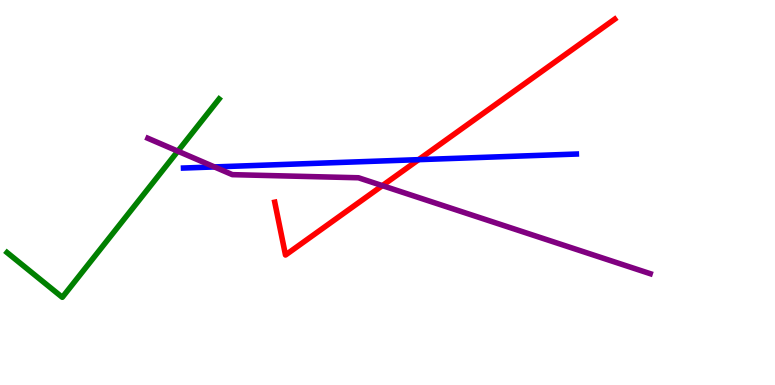[{'lines': ['blue', 'red'], 'intersections': [{'x': 5.4, 'y': 5.85}]}, {'lines': ['green', 'red'], 'intersections': []}, {'lines': ['purple', 'red'], 'intersections': [{'x': 4.93, 'y': 5.18}]}, {'lines': ['blue', 'green'], 'intersections': []}, {'lines': ['blue', 'purple'], 'intersections': [{'x': 2.77, 'y': 5.66}]}, {'lines': ['green', 'purple'], 'intersections': [{'x': 2.29, 'y': 6.07}]}]